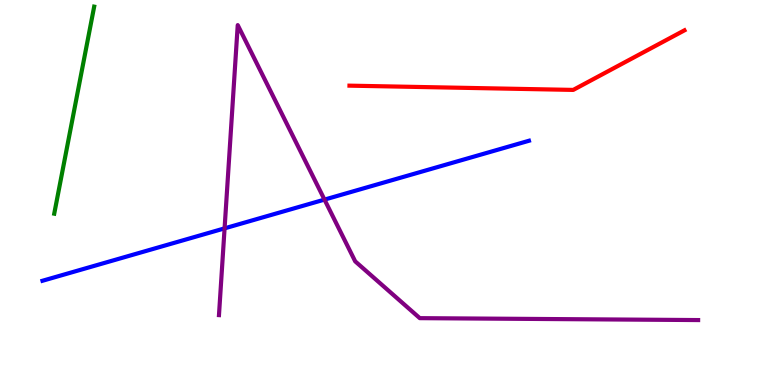[{'lines': ['blue', 'red'], 'intersections': []}, {'lines': ['green', 'red'], 'intersections': []}, {'lines': ['purple', 'red'], 'intersections': []}, {'lines': ['blue', 'green'], 'intersections': []}, {'lines': ['blue', 'purple'], 'intersections': [{'x': 2.9, 'y': 4.07}, {'x': 4.19, 'y': 4.82}]}, {'lines': ['green', 'purple'], 'intersections': []}]